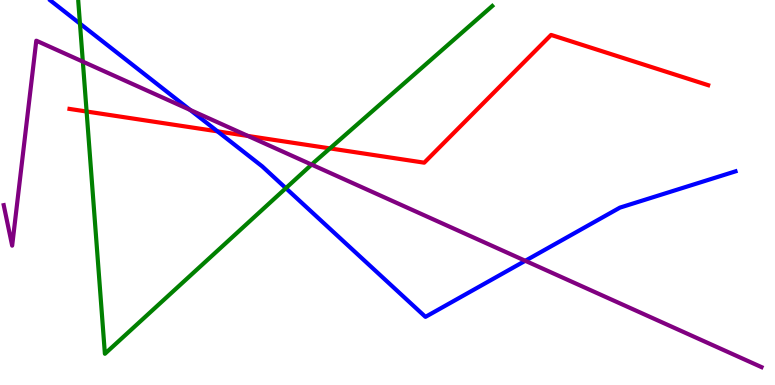[{'lines': ['blue', 'red'], 'intersections': [{'x': 2.81, 'y': 6.59}]}, {'lines': ['green', 'red'], 'intersections': [{'x': 1.12, 'y': 7.1}, {'x': 4.26, 'y': 6.15}]}, {'lines': ['purple', 'red'], 'intersections': [{'x': 3.2, 'y': 6.47}]}, {'lines': ['blue', 'green'], 'intersections': [{'x': 1.03, 'y': 9.39}, {'x': 3.69, 'y': 5.11}]}, {'lines': ['blue', 'purple'], 'intersections': [{'x': 2.45, 'y': 7.14}, {'x': 6.78, 'y': 3.23}]}, {'lines': ['green', 'purple'], 'intersections': [{'x': 1.07, 'y': 8.4}, {'x': 4.02, 'y': 5.72}]}]